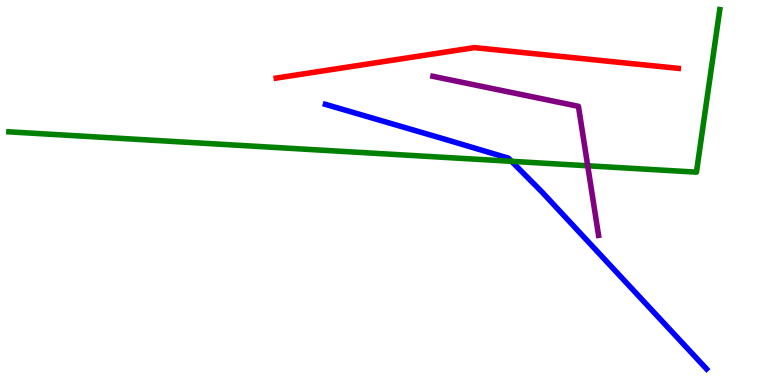[{'lines': ['blue', 'red'], 'intersections': []}, {'lines': ['green', 'red'], 'intersections': []}, {'lines': ['purple', 'red'], 'intersections': []}, {'lines': ['blue', 'green'], 'intersections': [{'x': 6.6, 'y': 5.81}]}, {'lines': ['blue', 'purple'], 'intersections': []}, {'lines': ['green', 'purple'], 'intersections': [{'x': 7.58, 'y': 5.69}]}]